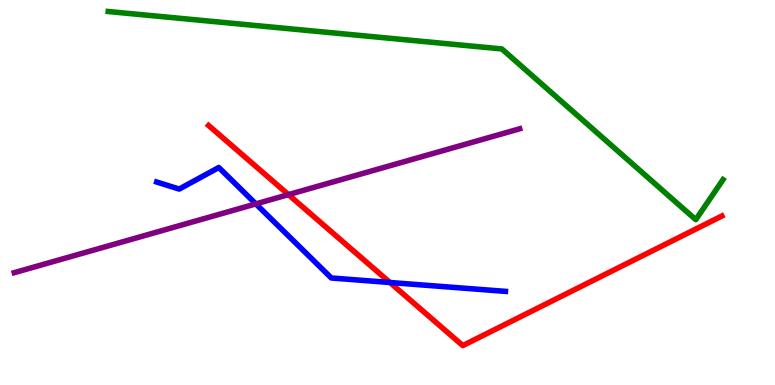[{'lines': ['blue', 'red'], 'intersections': [{'x': 5.03, 'y': 2.66}]}, {'lines': ['green', 'red'], 'intersections': []}, {'lines': ['purple', 'red'], 'intersections': [{'x': 3.72, 'y': 4.94}]}, {'lines': ['blue', 'green'], 'intersections': []}, {'lines': ['blue', 'purple'], 'intersections': [{'x': 3.3, 'y': 4.7}]}, {'lines': ['green', 'purple'], 'intersections': []}]